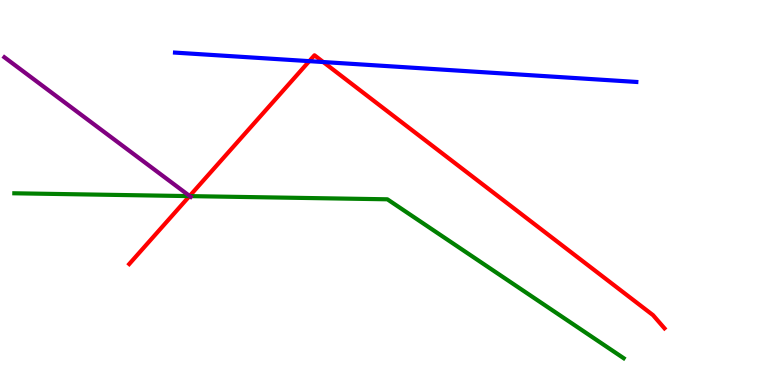[{'lines': ['blue', 'red'], 'intersections': [{'x': 3.99, 'y': 8.41}, {'x': 4.17, 'y': 8.39}]}, {'lines': ['green', 'red'], 'intersections': [{'x': 2.45, 'y': 4.91}]}, {'lines': ['purple', 'red'], 'intersections': [{'x': 2.45, 'y': 4.91}]}, {'lines': ['blue', 'green'], 'intersections': []}, {'lines': ['blue', 'purple'], 'intersections': []}, {'lines': ['green', 'purple'], 'intersections': [{'x': 2.45, 'y': 4.91}]}]